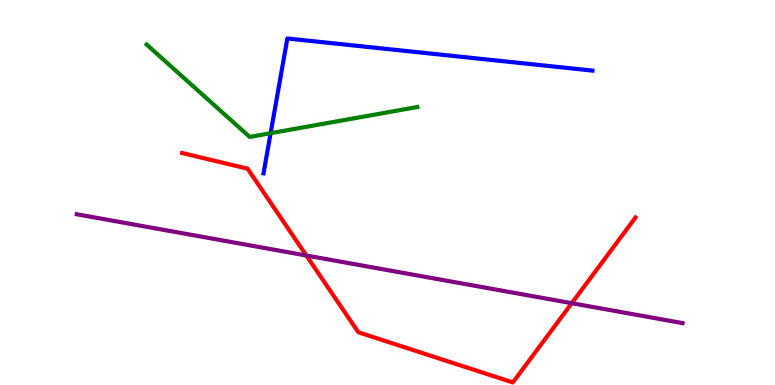[{'lines': ['blue', 'red'], 'intersections': []}, {'lines': ['green', 'red'], 'intersections': []}, {'lines': ['purple', 'red'], 'intersections': [{'x': 3.95, 'y': 3.36}, {'x': 7.38, 'y': 2.12}]}, {'lines': ['blue', 'green'], 'intersections': [{'x': 3.49, 'y': 6.54}]}, {'lines': ['blue', 'purple'], 'intersections': []}, {'lines': ['green', 'purple'], 'intersections': []}]